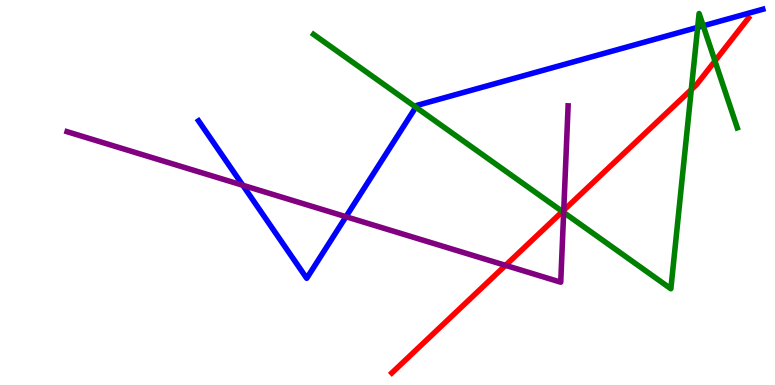[{'lines': ['blue', 'red'], 'intersections': []}, {'lines': ['green', 'red'], 'intersections': [{'x': 7.26, 'y': 4.51}, {'x': 8.92, 'y': 7.67}, {'x': 9.23, 'y': 8.41}]}, {'lines': ['purple', 'red'], 'intersections': [{'x': 6.52, 'y': 3.11}, {'x': 7.27, 'y': 4.54}]}, {'lines': ['blue', 'green'], 'intersections': [{'x': 5.37, 'y': 7.22}, {'x': 9.0, 'y': 9.29}, {'x': 9.07, 'y': 9.33}]}, {'lines': ['blue', 'purple'], 'intersections': [{'x': 3.13, 'y': 5.19}, {'x': 4.46, 'y': 4.37}]}, {'lines': ['green', 'purple'], 'intersections': [{'x': 7.27, 'y': 4.48}]}]